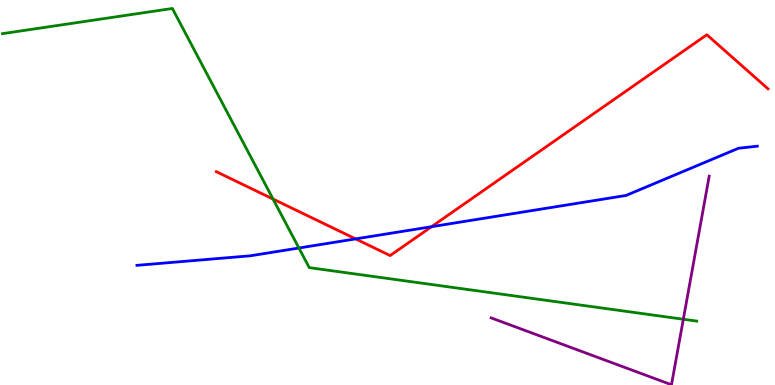[{'lines': ['blue', 'red'], 'intersections': [{'x': 4.59, 'y': 3.79}, {'x': 5.57, 'y': 4.11}]}, {'lines': ['green', 'red'], 'intersections': [{'x': 3.52, 'y': 4.83}]}, {'lines': ['purple', 'red'], 'intersections': []}, {'lines': ['blue', 'green'], 'intersections': [{'x': 3.86, 'y': 3.56}]}, {'lines': ['blue', 'purple'], 'intersections': []}, {'lines': ['green', 'purple'], 'intersections': [{'x': 8.82, 'y': 1.71}]}]